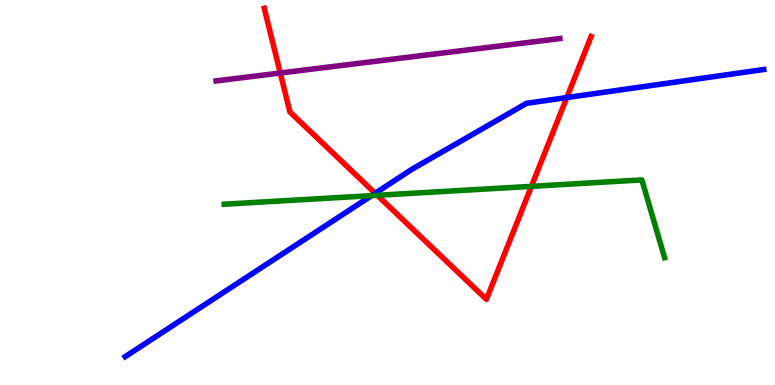[{'lines': ['blue', 'red'], 'intersections': [{'x': 4.84, 'y': 4.98}, {'x': 7.31, 'y': 7.47}]}, {'lines': ['green', 'red'], 'intersections': [{'x': 4.87, 'y': 4.93}, {'x': 6.86, 'y': 5.16}]}, {'lines': ['purple', 'red'], 'intersections': [{'x': 3.62, 'y': 8.1}]}, {'lines': ['blue', 'green'], 'intersections': [{'x': 4.79, 'y': 4.92}]}, {'lines': ['blue', 'purple'], 'intersections': []}, {'lines': ['green', 'purple'], 'intersections': []}]